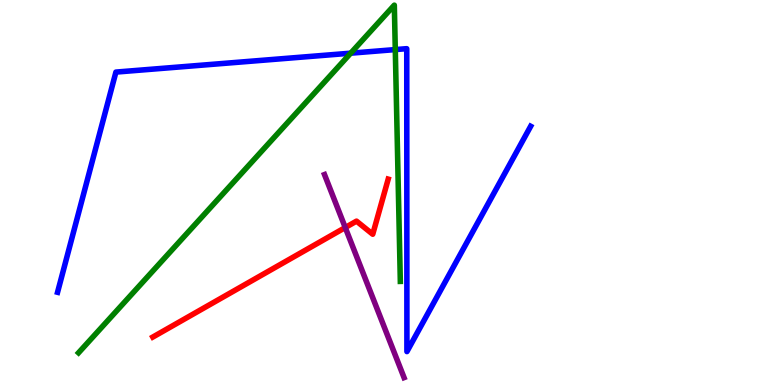[{'lines': ['blue', 'red'], 'intersections': []}, {'lines': ['green', 'red'], 'intersections': []}, {'lines': ['purple', 'red'], 'intersections': [{'x': 4.45, 'y': 4.09}]}, {'lines': ['blue', 'green'], 'intersections': [{'x': 4.53, 'y': 8.62}, {'x': 5.1, 'y': 8.71}]}, {'lines': ['blue', 'purple'], 'intersections': []}, {'lines': ['green', 'purple'], 'intersections': []}]